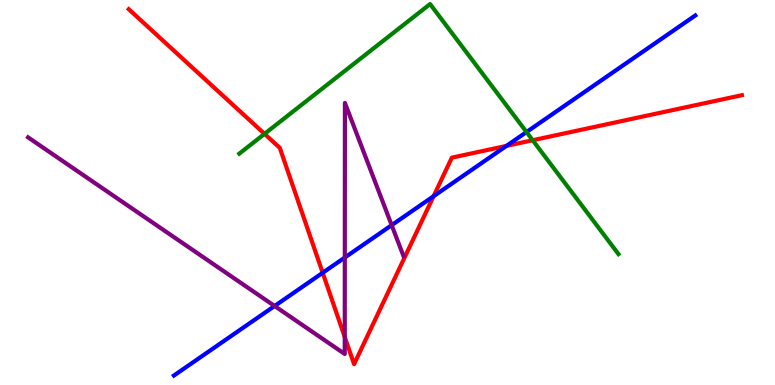[{'lines': ['blue', 'red'], 'intersections': [{'x': 4.16, 'y': 2.91}, {'x': 5.59, 'y': 4.9}, {'x': 6.53, 'y': 6.21}]}, {'lines': ['green', 'red'], 'intersections': [{'x': 3.41, 'y': 6.52}, {'x': 6.87, 'y': 6.36}]}, {'lines': ['purple', 'red'], 'intersections': [{'x': 4.45, 'y': 1.25}]}, {'lines': ['blue', 'green'], 'intersections': [{'x': 6.79, 'y': 6.57}]}, {'lines': ['blue', 'purple'], 'intersections': [{'x': 3.54, 'y': 2.05}, {'x': 4.45, 'y': 3.31}, {'x': 5.05, 'y': 4.15}]}, {'lines': ['green', 'purple'], 'intersections': []}]